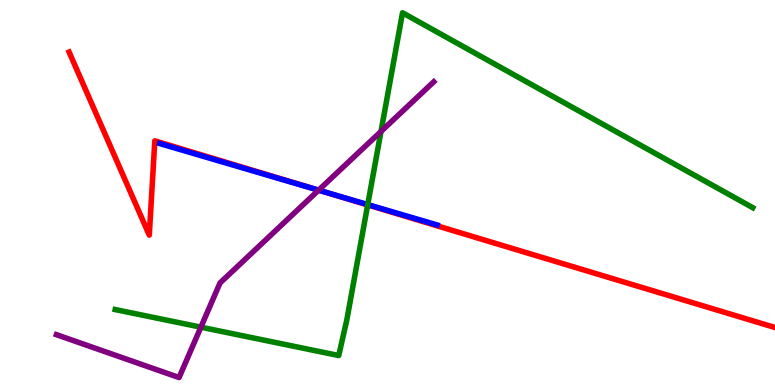[{'lines': ['blue', 'red'], 'intersections': [{'x': 4.14, 'y': 5.04}]}, {'lines': ['green', 'red'], 'intersections': [{'x': 4.74, 'y': 4.68}]}, {'lines': ['purple', 'red'], 'intersections': [{'x': 4.11, 'y': 5.06}]}, {'lines': ['blue', 'green'], 'intersections': [{'x': 4.74, 'y': 4.69}]}, {'lines': ['blue', 'purple'], 'intersections': [{'x': 4.11, 'y': 5.06}]}, {'lines': ['green', 'purple'], 'intersections': [{'x': 2.59, 'y': 1.5}, {'x': 4.92, 'y': 6.59}]}]